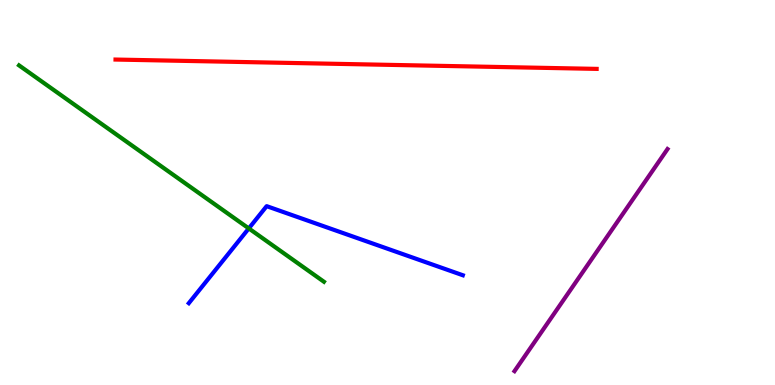[{'lines': ['blue', 'red'], 'intersections': []}, {'lines': ['green', 'red'], 'intersections': []}, {'lines': ['purple', 'red'], 'intersections': []}, {'lines': ['blue', 'green'], 'intersections': [{'x': 3.21, 'y': 4.07}]}, {'lines': ['blue', 'purple'], 'intersections': []}, {'lines': ['green', 'purple'], 'intersections': []}]